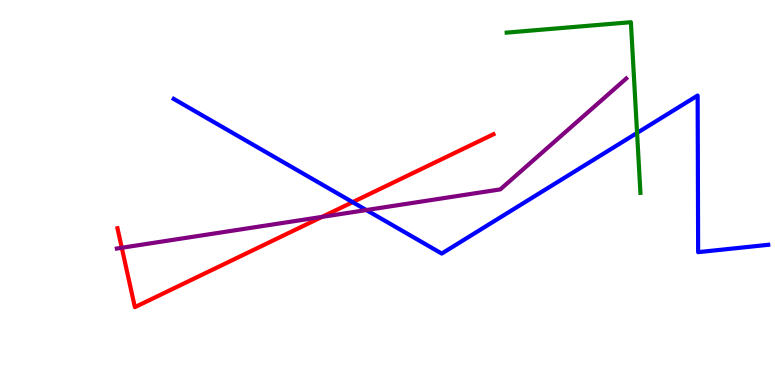[{'lines': ['blue', 'red'], 'intersections': [{'x': 4.55, 'y': 4.75}]}, {'lines': ['green', 'red'], 'intersections': []}, {'lines': ['purple', 'red'], 'intersections': [{'x': 1.57, 'y': 3.56}, {'x': 4.16, 'y': 4.37}]}, {'lines': ['blue', 'green'], 'intersections': [{'x': 8.22, 'y': 6.55}]}, {'lines': ['blue', 'purple'], 'intersections': [{'x': 4.73, 'y': 4.54}]}, {'lines': ['green', 'purple'], 'intersections': []}]